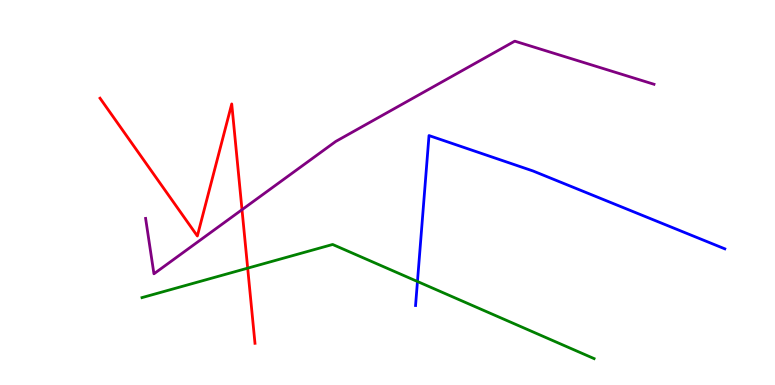[{'lines': ['blue', 'red'], 'intersections': []}, {'lines': ['green', 'red'], 'intersections': [{'x': 3.2, 'y': 3.03}]}, {'lines': ['purple', 'red'], 'intersections': [{'x': 3.12, 'y': 4.55}]}, {'lines': ['blue', 'green'], 'intersections': [{'x': 5.39, 'y': 2.69}]}, {'lines': ['blue', 'purple'], 'intersections': []}, {'lines': ['green', 'purple'], 'intersections': []}]